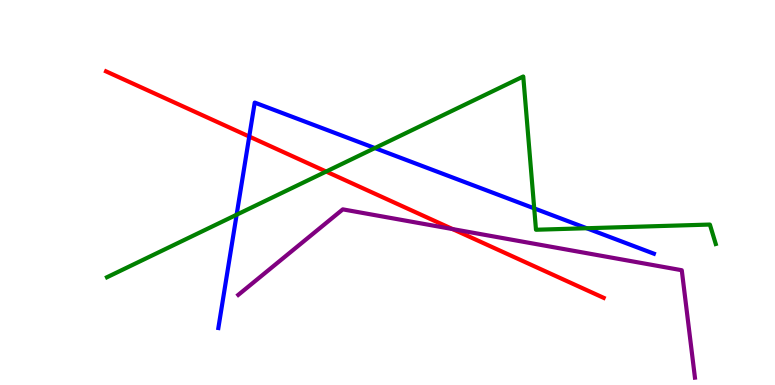[{'lines': ['blue', 'red'], 'intersections': [{'x': 3.22, 'y': 6.45}]}, {'lines': ['green', 'red'], 'intersections': [{'x': 4.21, 'y': 5.54}]}, {'lines': ['purple', 'red'], 'intersections': [{'x': 5.84, 'y': 4.05}]}, {'lines': ['blue', 'green'], 'intersections': [{'x': 3.05, 'y': 4.42}, {'x': 4.84, 'y': 6.15}, {'x': 6.89, 'y': 4.59}, {'x': 7.57, 'y': 4.07}]}, {'lines': ['blue', 'purple'], 'intersections': []}, {'lines': ['green', 'purple'], 'intersections': []}]